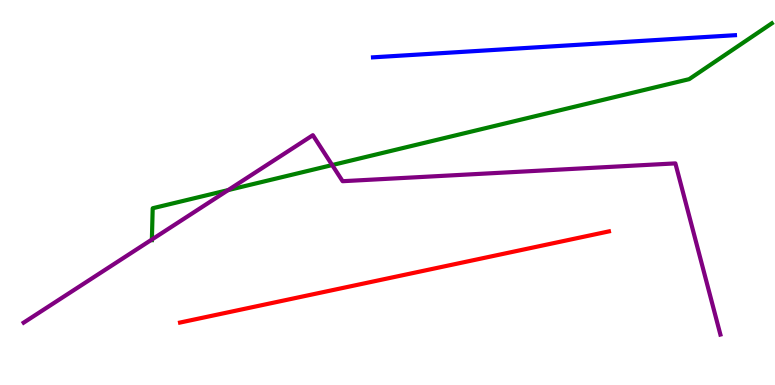[{'lines': ['blue', 'red'], 'intersections': []}, {'lines': ['green', 'red'], 'intersections': []}, {'lines': ['purple', 'red'], 'intersections': []}, {'lines': ['blue', 'green'], 'intersections': []}, {'lines': ['blue', 'purple'], 'intersections': []}, {'lines': ['green', 'purple'], 'intersections': [{'x': 1.96, 'y': 3.78}, {'x': 2.94, 'y': 5.06}, {'x': 4.29, 'y': 5.71}]}]